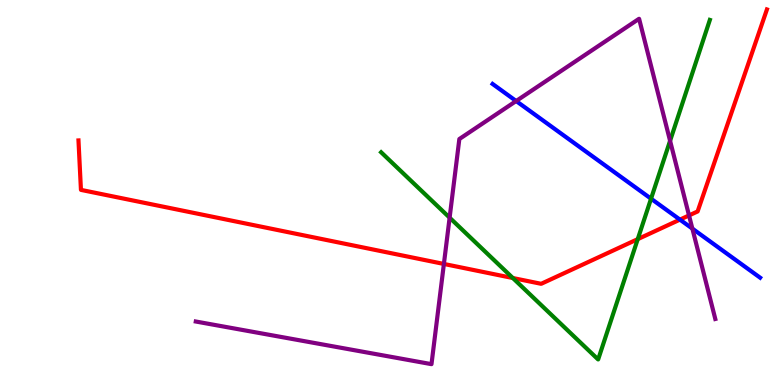[{'lines': ['blue', 'red'], 'intersections': [{'x': 8.77, 'y': 4.3}]}, {'lines': ['green', 'red'], 'intersections': [{'x': 6.62, 'y': 2.78}, {'x': 8.23, 'y': 3.79}]}, {'lines': ['purple', 'red'], 'intersections': [{'x': 5.73, 'y': 3.14}, {'x': 8.89, 'y': 4.4}]}, {'lines': ['blue', 'green'], 'intersections': [{'x': 8.4, 'y': 4.84}]}, {'lines': ['blue', 'purple'], 'intersections': [{'x': 6.66, 'y': 7.38}, {'x': 8.93, 'y': 4.06}]}, {'lines': ['green', 'purple'], 'intersections': [{'x': 5.8, 'y': 4.35}, {'x': 8.65, 'y': 6.34}]}]